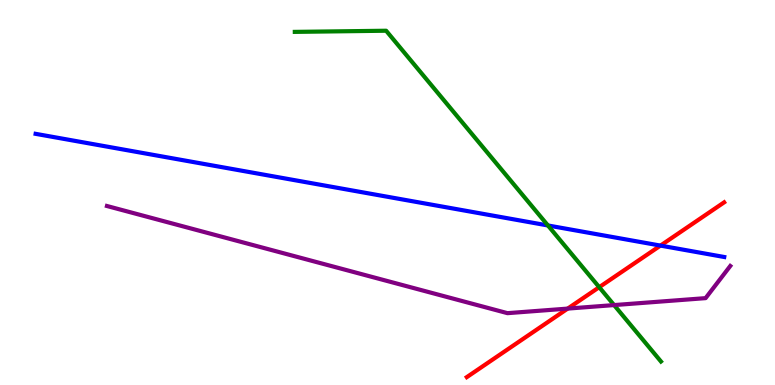[{'lines': ['blue', 'red'], 'intersections': [{'x': 8.52, 'y': 3.62}]}, {'lines': ['green', 'red'], 'intersections': [{'x': 7.73, 'y': 2.54}]}, {'lines': ['purple', 'red'], 'intersections': [{'x': 7.33, 'y': 1.98}]}, {'lines': ['blue', 'green'], 'intersections': [{'x': 7.07, 'y': 4.14}]}, {'lines': ['blue', 'purple'], 'intersections': []}, {'lines': ['green', 'purple'], 'intersections': [{'x': 7.92, 'y': 2.08}]}]